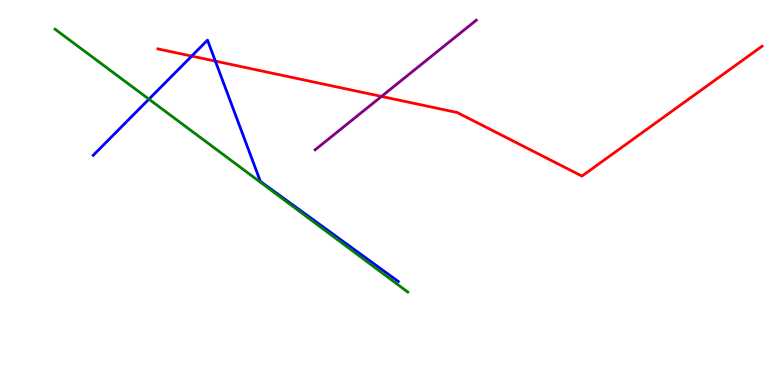[{'lines': ['blue', 'red'], 'intersections': [{'x': 2.47, 'y': 8.54}, {'x': 2.78, 'y': 8.41}]}, {'lines': ['green', 'red'], 'intersections': []}, {'lines': ['purple', 'red'], 'intersections': [{'x': 4.92, 'y': 7.5}]}, {'lines': ['blue', 'green'], 'intersections': [{'x': 1.92, 'y': 7.42}]}, {'lines': ['blue', 'purple'], 'intersections': []}, {'lines': ['green', 'purple'], 'intersections': []}]